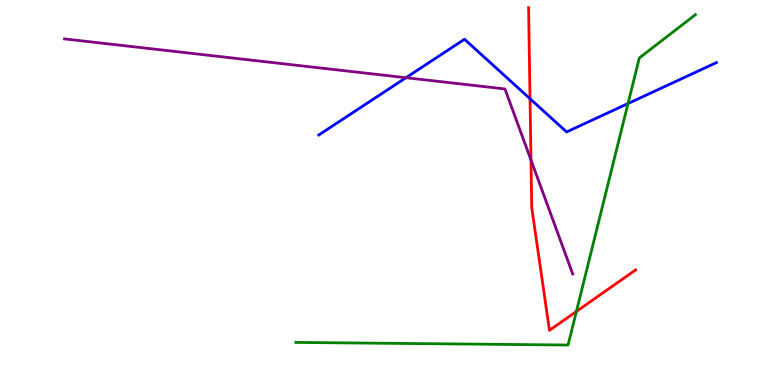[{'lines': ['blue', 'red'], 'intersections': [{'x': 6.84, 'y': 7.44}]}, {'lines': ['green', 'red'], 'intersections': [{'x': 7.44, 'y': 1.91}]}, {'lines': ['purple', 'red'], 'intersections': [{'x': 6.85, 'y': 5.84}]}, {'lines': ['blue', 'green'], 'intersections': [{'x': 8.1, 'y': 7.31}]}, {'lines': ['blue', 'purple'], 'intersections': [{'x': 5.24, 'y': 7.98}]}, {'lines': ['green', 'purple'], 'intersections': []}]